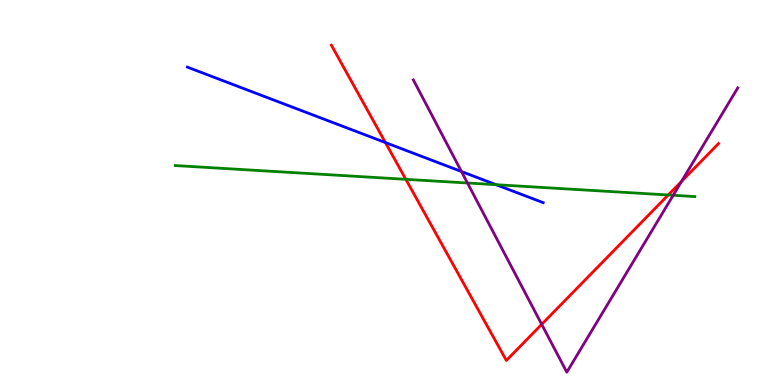[{'lines': ['blue', 'red'], 'intersections': [{'x': 4.97, 'y': 6.3}]}, {'lines': ['green', 'red'], 'intersections': [{'x': 5.24, 'y': 5.34}, {'x': 8.62, 'y': 4.94}]}, {'lines': ['purple', 'red'], 'intersections': [{'x': 6.99, 'y': 1.58}, {'x': 8.79, 'y': 5.29}]}, {'lines': ['blue', 'green'], 'intersections': [{'x': 6.4, 'y': 5.2}]}, {'lines': ['blue', 'purple'], 'intersections': [{'x': 5.95, 'y': 5.54}]}, {'lines': ['green', 'purple'], 'intersections': [{'x': 6.03, 'y': 5.25}, {'x': 8.69, 'y': 4.93}]}]